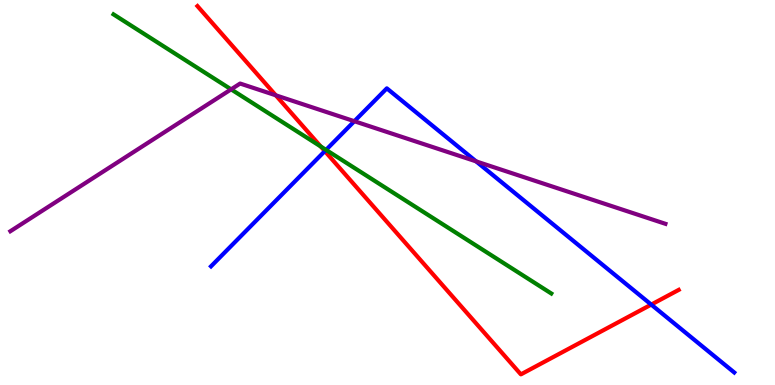[{'lines': ['blue', 'red'], 'intersections': [{'x': 4.19, 'y': 6.07}, {'x': 8.4, 'y': 2.09}]}, {'lines': ['green', 'red'], 'intersections': [{'x': 4.14, 'y': 6.19}]}, {'lines': ['purple', 'red'], 'intersections': [{'x': 3.56, 'y': 7.52}]}, {'lines': ['blue', 'green'], 'intersections': [{'x': 4.21, 'y': 6.11}]}, {'lines': ['blue', 'purple'], 'intersections': [{'x': 4.57, 'y': 6.85}, {'x': 6.14, 'y': 5.81}]}, {'lines': ['green', 'purple'], 'intersections': [{'x': 2.98, 'y': 7.68}]}]